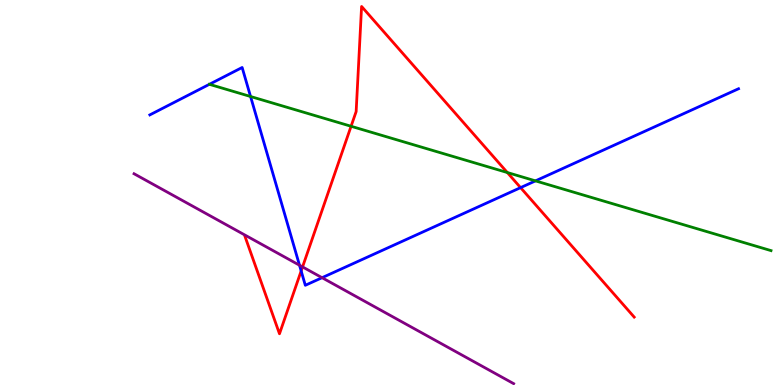[{'lines': ['blue', 'red'], 'intersections': [{'x': 3.89, 'y': 2.96}, {'x': 6.72, 'y': 5.13}]}, {'lines': ['green', 'red'], 'intersections': [{'x': 4.53, 'y': 6.72}, {'x': 6.55, 'y': 5.52}]}, {'lines': ['purple', 'red'], 'intersections': [{'x': 3.9, 'y': 3.07}]}, {'lines': ['blue', 'green'], 'intersections': [{'x': 3.23, 'y': 7.49}, {'x': 6.91, 'y': 5.3}]}, {'lines': ['blue', 'purple'], 'intersections': [{'x': 3.86, 'y': 3.11}, {'x': 4.16, 'y': 2.79}]}, {'lines': ['green', 'purple'], 'intersections': []}]